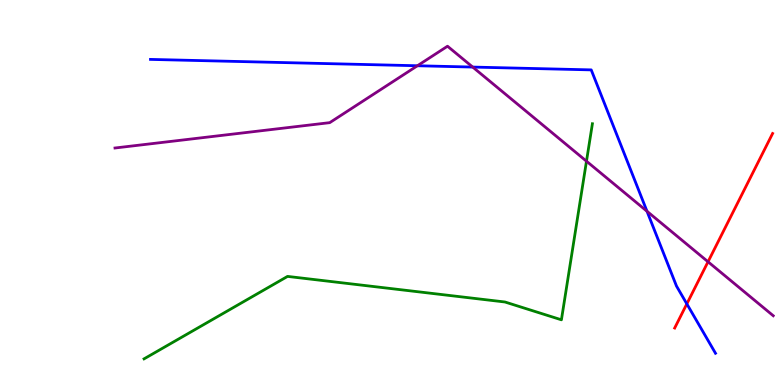[{'lines': ['blue', 'red'], 'intersections': [{'x': 8.86, 'y': 2.11}]}, {'lines': ['green', 'red'], 'intersections': []}, {'lines': ['purple', 'red'], 'intersections': [{'x': 9.14, 'y': 3.2}]}, {'lines': ['blue', 'green'], 'intersections': []}, {'lines': ['blue', 'purple'], 'intersections': [{'x': 5.39, 'y': 8.29}, {'x': 6.1, 'y': 8.26}, {'x': 8.35, 'y': 4.51}]}, {'lines': ['green', 'purple'], 'intersections': [{'x': 7.57, 'y': 5.81}]}]